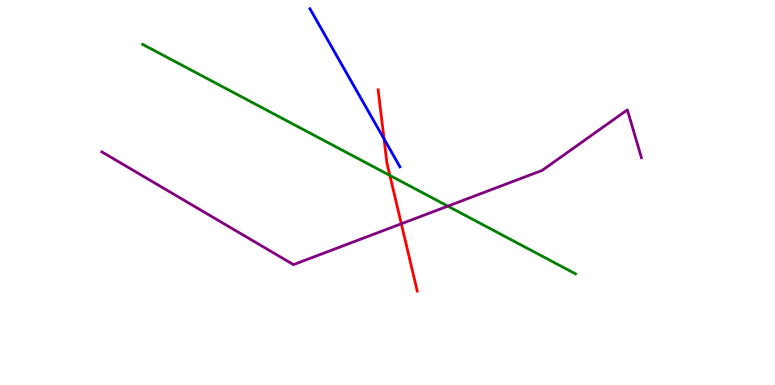[{'lines': ['blue', 'red'], 'intersections': [{'x': 4.96, 'y': 6.39}]}, {'lines': ['green', 'red'], 'intersections': [{'x': 5.03, 'y': 5.44}]}, {'lines': ['purple', 'red'], 'intersections': [{'x': 5.18, 'y': 4.19}]}, {'lines': ['blue', 'green'], 'intersections': []}, {'lines': ['blue', 'purple'], 'intersections': []}, {'lines': ['green', 'purple'], 'intersections': [{'x': 5.78, 'y': 4.65}]}]